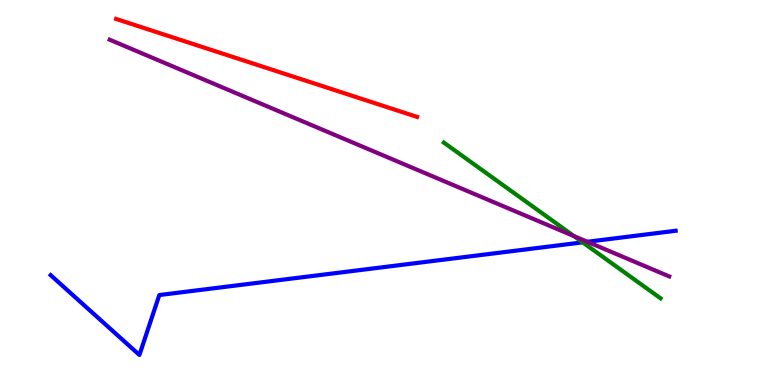[{'lines': ['blue', 'red'], 'intersections': []}, {'lines': ['green', 'red'], 'intersections': []}, {'lines': ['purple', 'red'], 'intersections': []}, {'lines': ['blue', 'green'], 'intersections': [{'x': 7.52, 'y': 3.71}]}, {'lines': ['blue', 'purple'], 'intersections': [{'x': 7.58, 'y': 3.72}]}, {'lines': ['green', 'purple'], 'intersections': [{'x': 7.41, 'y': 3.87}]}]